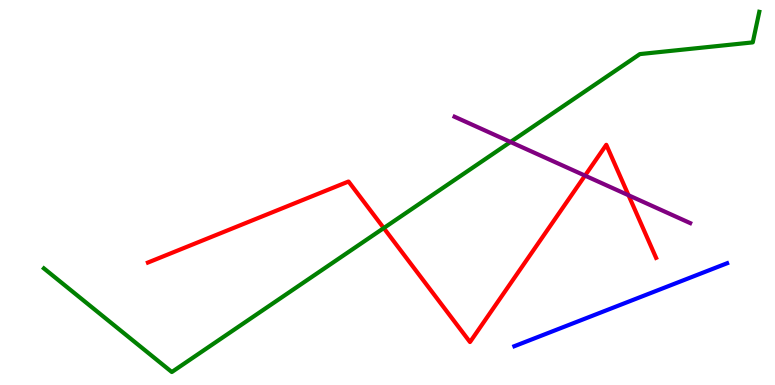[{'lines': ['blue', 'red'], 'intersections': []}, {'lines': ['green', 'red'], 'intersections': [{'x': 4.95, 'y': 4.08}]}, {'lines': ['purple', 'red'], 'intersections': [{'x': 7.55, 'y': 5.44}, {'x': 8.11, 'y': 4.93}]}, {'lines': ['blue', 'green'], 'intersections': []}, {'lines': ['blue', 'purple'], 'intersections': []}, {'lines': ['green', 'purple'], 'intersections': [{'x': 6.59, 'y': 6.31}]}]